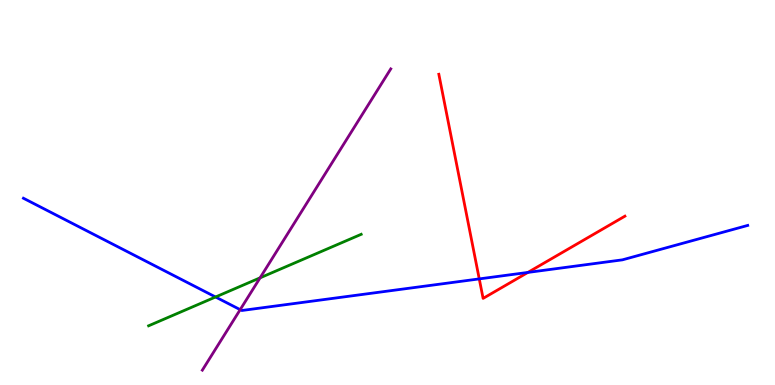[{'lines': ['blue', 'red'], 'intersections': [{'x': 6.18, 'y': 2.76}, {'x': 6.81, 'y': 2.92}]}, {'lines': ['green', 'red'], 'intersections': []}, {'lines': ['purple', 'red'], 'intersections': []}, {'lines': ['blue', 'green'], 'intersections': [{'x': 2.78, 'y': 2.29}]}, {'lines': ['blue', 'purple'], 'intersections': [{'x': 3.1, 'y': 1.96}]}, {'lines': ['green', 'purple'], 'intersections': [{'x': 3.36, 'y': 2.78}]}]